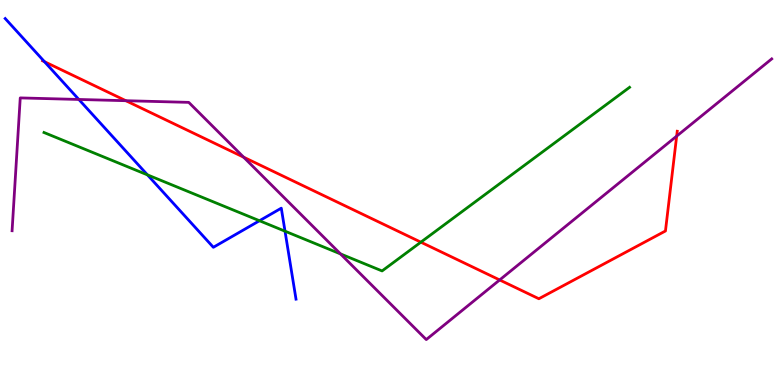[{'lines': ['blue', 'red'], 'intersections': [{'x': 0.574, 'y': 8.4}]}, {'lines': ['green', 'red'], 'intersections': [{'x': 5.43, 'y': 3.71}]}, {'lines': ['purple', 'red'], 'intersections': [{'x': 1.62, 'y': 7.38}, {'x': 3.14, 'y': 5.92}, {'x': 6.45, 'y': 2.73}, {'x': 8.73, 'y': 6.46}]}, {'lines': ['blue', 'green'], 'intersections': [{'x': 1.9, 'y': 5.46}, {'x': 3.35, 'y': 4.27}, {'x': 3.68, 'y': 4.0}]}, {'lines': ['blue', 'purple'], 'intersections': [{'x': 1.02, 'y': 7.42}]}, {'lines': ['green', 'purple'], 'intersections': [{'x': 4.39, 'y': 3.41}]}]